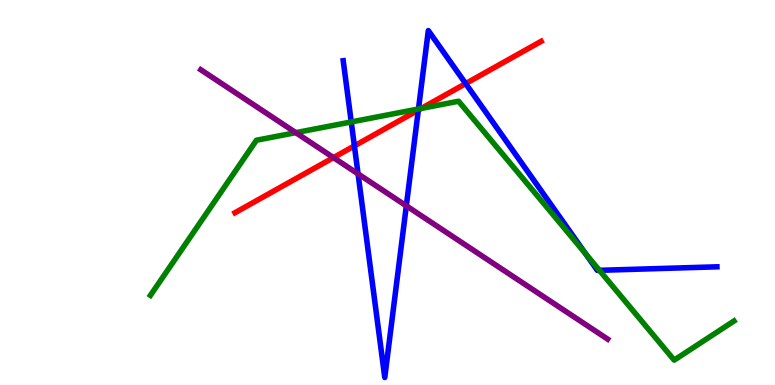[{'lines': ['blue', 'red'], 'intersections': [{'x': 4.57, 'y': 6.21}, {'x': 5.4, 'y': 7.14}, {'x': 6.01, 'y': 7.83}]}, {'lines': ['green', 'red'], 'intersections': [{'x': 5.44, 'y': 7.18}]}, {'lines': ['purple', 'red'], 'intersections': [{'x': 4.3, 'y': 5.91}]}, {'lines': ['blue', 'green'], 'intersections': [{'x': 4.53, 'y': 6.83}, {'x': 5.4, 'y': 7.17}, {'x': 7.56, 'y': 3.41}, {'x': 7.73, 'y': 2.98}]}, {'lines': ['blue', 'purple'], 'intersections': [{'x': 4.62, 'y': 5.48}, {'x': 5.24, 'y': 4.65}]}, {'lines': ['green', 'purple'], 'intersections': [{'x': 3.82, 'y': 6.55}]}]